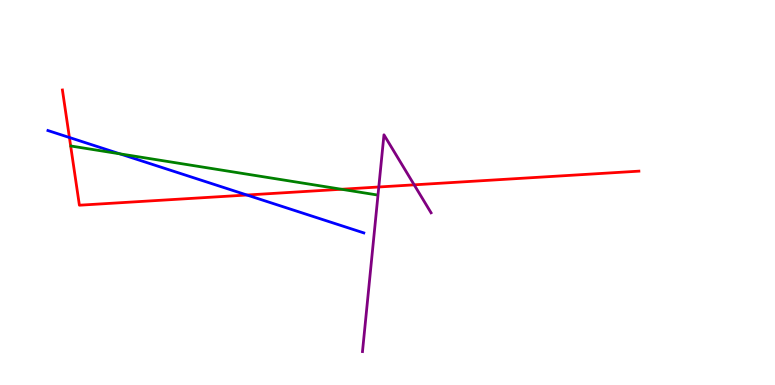[{'lines': ['blue', 'red'], 'intersections': [{'x': 0.896, 'y': 6.43}, {'x': 3.19, 'y': 4.93}]}, {'lines': ['green', 'red'], 'intersections': [{'x': 4.41, 'y': 5.08}]}, {'lines': ['purple', 'red'], 'intersections': [{'x': 4.89, 'y': 5.14}, {'x': 5.34, 'y': 5.2}]}, {'lines': ['blue', 'green'], 'intersections': [{'x': 1.55, 'y': 6.0}]}, {'lines': ['blue', 'purple'], 'intersections': []}, {'lines': ['green', 'purple'], 'intersections': []}]